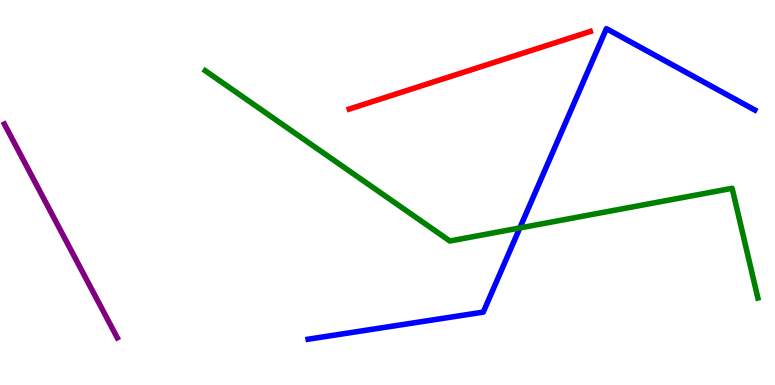[{'lines': ['blue', 'red'], 'intersections': []}, {'lines': ['green', 'red'], 'intersections': []}, {'lines': ['purple', 'red'], 'intersections': []}, {'lines': ['blue', 'green'], 'intersections': [{'x': 6.71, 'y': 4.08}]}, {'lines': ['blue', 'purple'], 'intersections': []}, {'lines': ['green', 'purple'], 'intersections': []}]